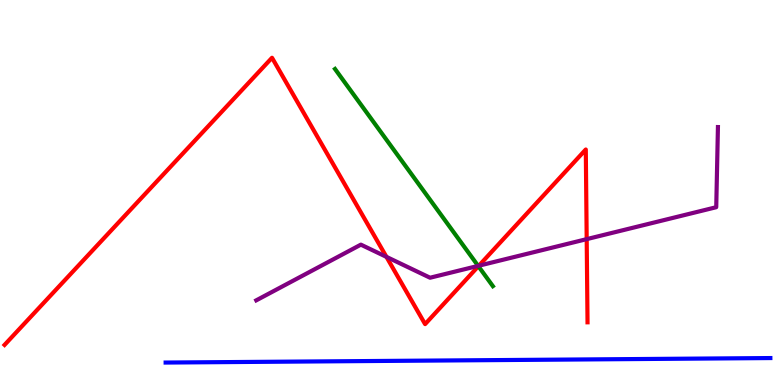[{'lines': ['blue', 'red'], 'intersections': []}, {'lines': ['green', 'red'], 'intersections': [{'x': 6.17, 'y': 3.09}]}, {'lines': ['purple', 'red'], 'intersections': [{'x': 4.99, 'y': 3.33}, {'x': 6.18, 'y': 3.1}, {'x': 7.57, 'y': 3.79}]}, {'lines': ['blue', 'green'], 'intersections': []}, {'lines': ['blue', 'purple'], 'intersections': []}, {'lines': ['green', 'purple'], 'intersections': [{'x': 6.17, 'y': 3.09}]}]